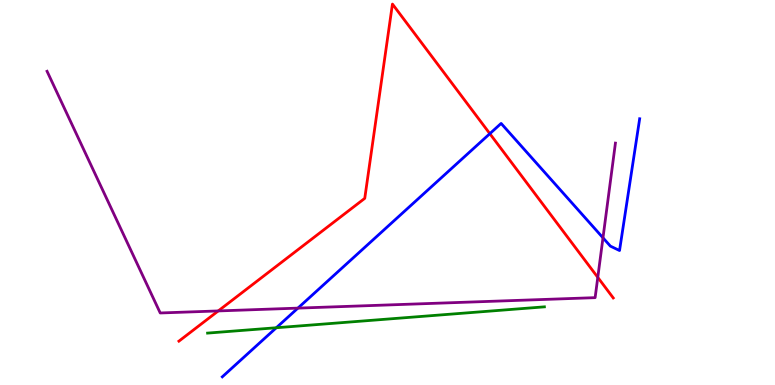[{'lines': ['blue', 'red'], 'intersections': [{'x': 6.32, 'y': 6.53}]}, {'lines': ['green', 'red'], 'intersections': []}, {'lines': ['purple', 'red'], 'intersections': [{'x': 2.82, 'y': 1.92}, {'x': 7.71, 'y': 2.8}]}, {'lines': ['blue', 'green'], 'intersections': [{'x': 3.57, 'y': 1.49}]}, {'lines': ['blue', 'purple'], 'intersections': [{'x': 3.84, 'y': 2.0}, {'x': 7.78, 'y': 3.82}]}, {'lines': ['green', 'purple'], 'intersections': []}]